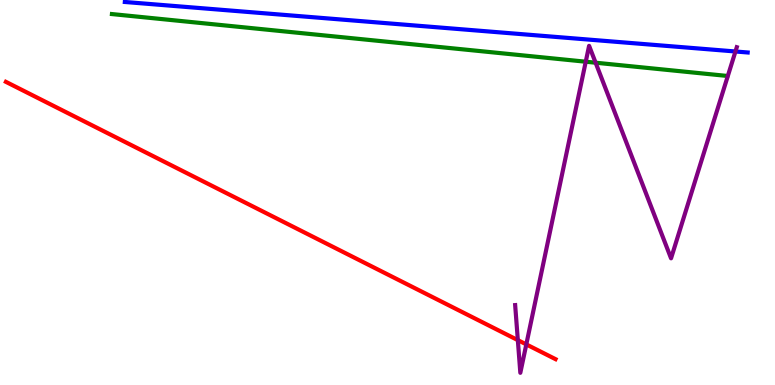[{'lines': ['blue', 'red'], 'intersections': []}, {'lines': ['green', 'red'], 'intersections': []}, {'lines': ['purple', 'red'], 'intersections': [{'x': 6.68, 'y': 1.17}, {'x': 6.79, 'y': 1.05}]}, {'lines': ['blue', 'green'], 'intersections': []}, {'lines': ['blue', 'purple'], 'intersections': [{'x': 9.49, 'y': 8.66}]}, {'lines': ['green', 'purple'], 'intersections': [{'x': 7.56, 'y': 8.4}, {'x': 7.69, 'y': 8.37}]}]